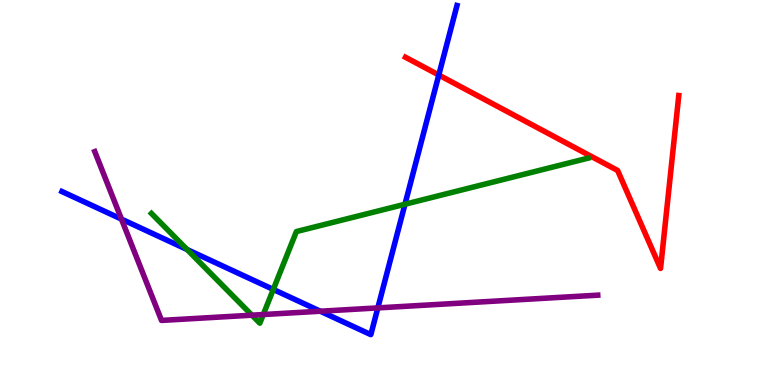[{'lines': ['blue', 'red'], 'intersections': [{'x': 5.66, 'y': 8.05}]}, {'lines': ['green', 'red'], 'intersections': []}, {'lines': ['purple', 'red'], 'intersections': []}, {'lines': ['blue', 'green'], 'intersections': [{'x': 2.41, 'y': 3.52}, {'x': 3.53, 'y': 2.48}, {'x': 5.23, 'y': 4.7}]}, {'lines': ['blue', 'purple'], 'intersections': [{'x': 1.57, 'y': 4.31}, {'x': 4.13, 'y': 1.92}, {'x': 4.88, 'y': 2.0}]}, {'lines': ['green', 'purple'], 'intersections': [{'x': 3.25, 'y': 1.81}, {'x': 3.4, 'y': 1.83}]}]